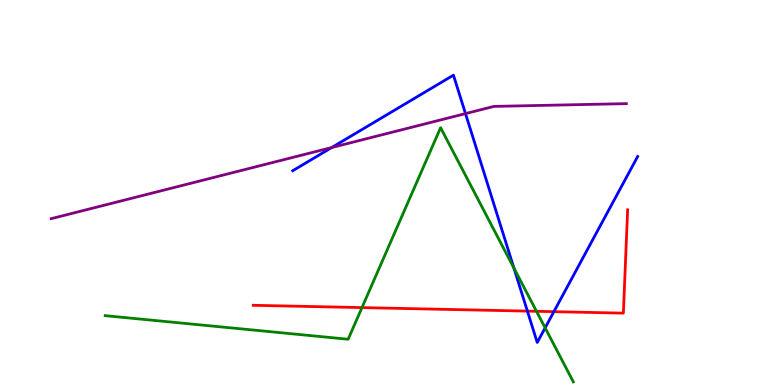[{'lines': ['blue', 'red'], 'intersections': [{'x': 6.81, 'y': 1.92}, {'x': 7.15, 'y': 1.9}]}, {'lines': ['green', 'red'], 'intersections': [{'x': 4.67, 'y': 2.01}, {'x': 6.92, 'y': 1.91}]}, {'lines': ['purple', 'red'], 'intersections': []}, {'lines': ['blue', 'green'], 'intersections': [{'x': 6.63, 'y': 3.04}, {'x': 7.03, 'y': 1.48}]}, {'lines': ['blue', 'purple'], 'intersections': [{'x': 4.28, 'y': 6.17}, {'x': 6.01, 'y': 7.05}]}, {'lines': ['green', 'purple'], 'intersections': []}]